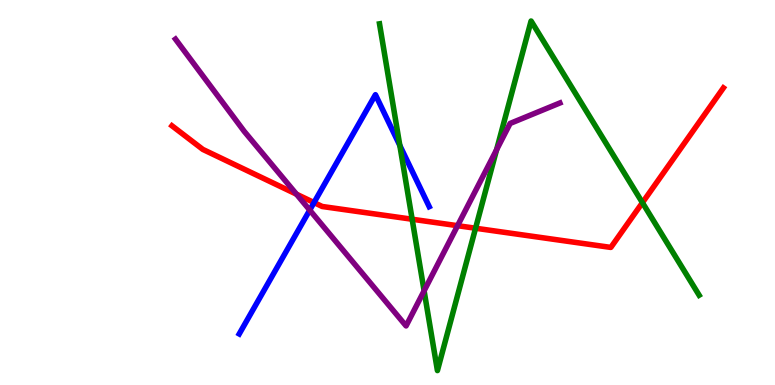[{'lines': ['blue', 'red'], 'intersections': [{'x': 4.05, 'y': 4.74}]}, {'lines': ['green', 'red'], 'intersections': [{'x': 5.32, 'y': 4.31}, {'x': 6.14, 'y': 4.07}, {'x': 8.29, 'y': 4.74}]}, {'lines': ['purple', 'red'], 'intersections': [{'x': 3.83, 'y': 4.96}, {'x': 5.9, 'y': 4.14}]}, {'lines': ['blue', 'green'], 'intersections': [{'x': 5.16, 'y': 6.22}]}, {'lines': ['blue', 'purple'], 'intersections': [{'x': 4.0, 'y': 4.54}]}, {'lines': ['green', 'purple'], 'intersections': [{'x': 5.47, 'y': 2.45}, {'x': 6.41, 'y': 6.11}]}]